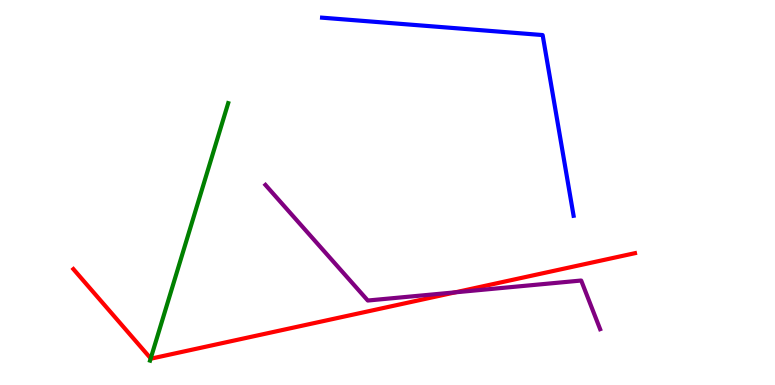[{'lines': ['blue', 'red'], 'intersections': []}, {'lines': ['green', 'red'], 'intersections': [{'x': 1.94, 'y': 0.691}]}, {'lines': ['purple', 'red'], 'intersections': [{'x': 5.88, 'y': 2.41}]}, {'lines': ['blue', 'green'], 'intersections': []}, {'lines': ['blue', 'purple'], 'intersections': []}, {'lines': ['green', 'purple'], 'intersections': []}]